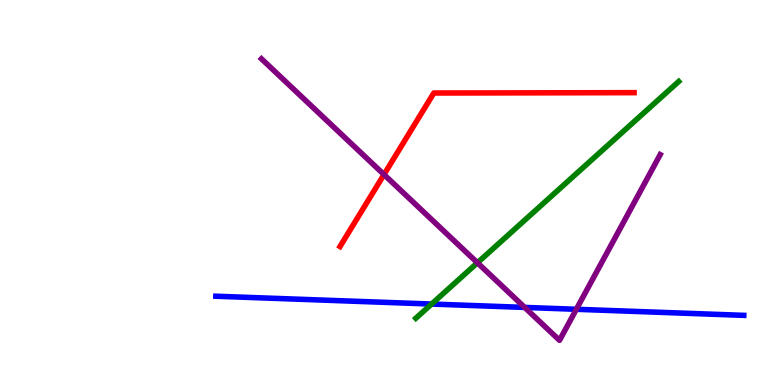[{'lines': ['blue', 'red'], 'intersections': []}, {'lines': ['green', 'red'], 'intersections': []}, {'lines': ['purple', 'red'], 'intersections': [{'x': 4.95, 'y': 5.47}]}, {'lines': ['blue', 'green'], 'intersections': [{'x': 5.57, 'y': 2.1}]}, {'lines': ['blue', 'purple'], 'intersections': [{'x': 6.77, 'y': 2.02}, {'x': 7.44, 'y': 1.97}]}, {'lines': ['green', 'purple'], 'intersections': [{'x': 6.16, 'y': 3.17}]}]